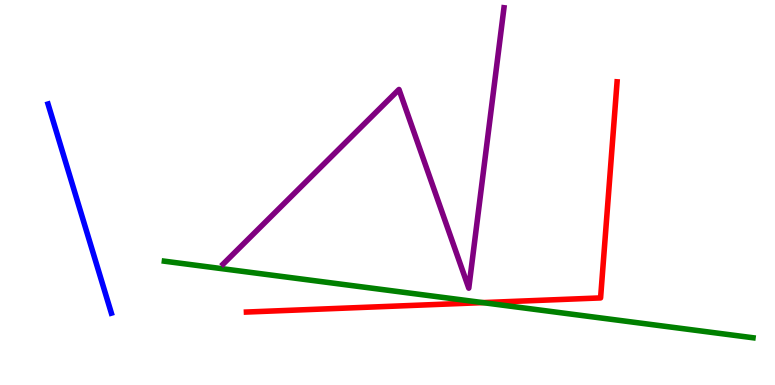[{'lines': ['blue', 'red'], 'intersections': []}, {'lines': ['green', 'red'], 'intersections': [{'x': 6.23, 'y': 2.14}]}, {'lines': ['purple', 'red'], 'intersections': []}, {'lines': ['blue', 'green'], 'intersections': []}, {'lines': ['blue', 'purple'], 'intersections': []}, {'lines': ['green', 'purple'], 'intersections': []}]